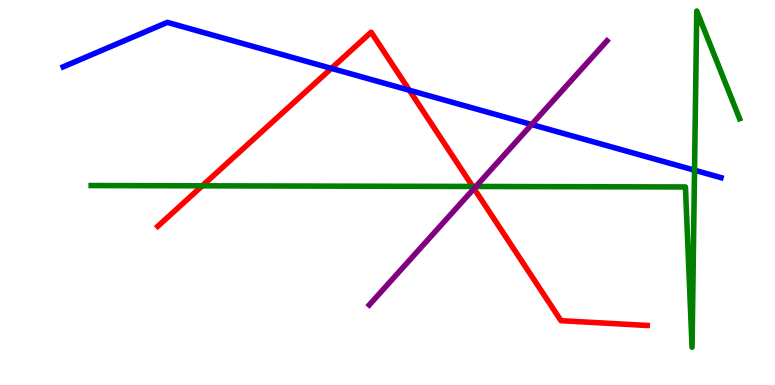[{'lines': ['blue', 'red'], 'intersections': [{'x': 4.28, 'y': 8.22}, {'x': 5.28, 'y': 7.66}]}, {'lines': ['green', 'red'], 'intersections': [{'x': 2.61, 'y': 5.17}, {'x': 6.1, 'y': 5.16}]}, {'lines': ['purple', 'red'], 'intersections': [{'x': 6.12, 'y': 5.1}]}, {'lines': ['blue', 'green'], 'intersections': [{'x': 8.96, 'y': 5.58}]}, {'lines': ['blue', 'purple'], 'intersections': [{'x': 6.86, 'y': 6.77}]}, {'lines': ['green', 'purple'], 'intersections': [{'x': 6.14, 'y': 5.16}]}]